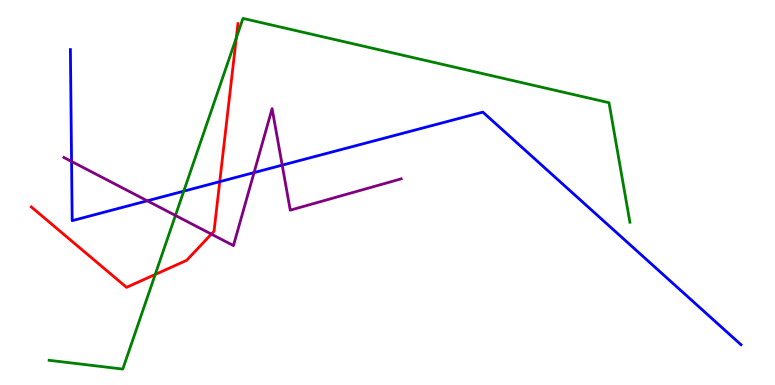[{'lines': ['blue', 'red'], 'intersections': [{'x': 2.84, 'y': 5.28}]}, {'lines': ['green', 'red'], 'intersections': [{'x': 2.0, 'y': 2.87}, {'x': 3.05, 'y': 9.02}]}, {'lines': ['purple', 'red'], 'intersections': [{'x': 2.73, 'y': 3.92}]}, {'lines': ['blue', 'green'], 'intersections': [{'x': 2.37, 'y': 5.03}]}, {'lines': ['blue', 'purple'], 'intersections': [{'x': 0.923, 'y': 5.81}, {'x': 1.9, 'y': 4.78}, {'x': 3.28, 'y': 5.52}, {'x': 3.64, 'y': 5.71}]}, {'lines': ['green', 'purple'], 'intersections': [{'x': 2.26, 'y': 4.4}]}]